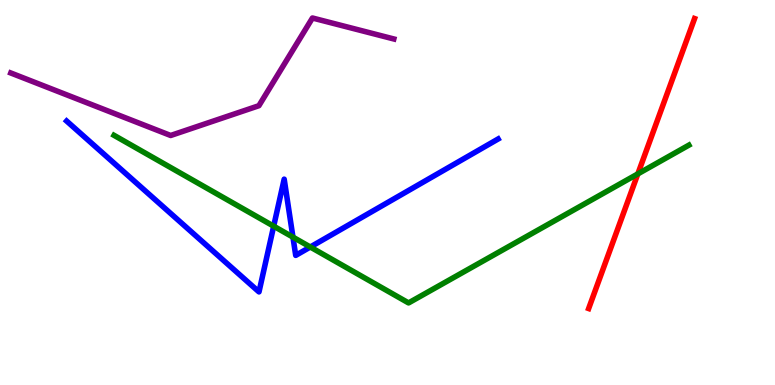[{'lines': ['blue', 'red'], 'intersections': []}, {'lines': ['green', 'red'], 'intersections': [{'x': 8.23, 'y': 5.48}]}, {'lines': ['purple', 'red'], 'intersections': []}, {'lines': ['blue', 'green'], 'intersections': [{'x': 3.53, 'y': 4.13}, {'x': 3.78, 'y': 3.84}, {'x': 4.0, 'y': 3.58}]}, {'lines': ['blue', 'purple'], 'intersections': []}, {'lines': ['green', 'purple'], 'intersections': []}]